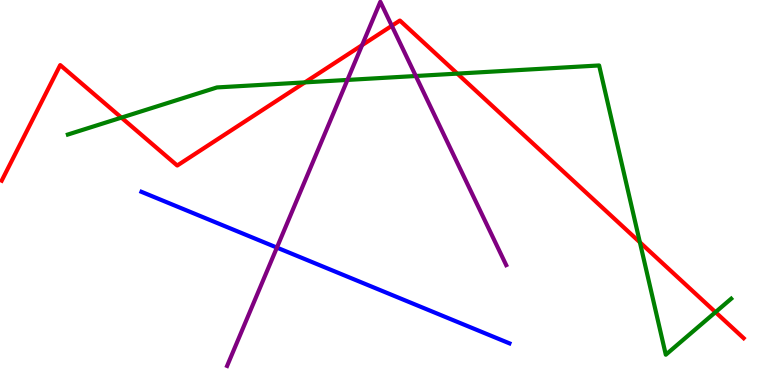[{'lines': ['blue', 'red'], 'intersections': []}, {'lines': ['green', 'red'], 'intersections': [{'x': 1.57, 'y': 6.94}, {'x': 3.93, 'y': 7.86}, {'x': 5.9, 'y': 8.09}, {'x': 8.26, 'y': 3.71}, {'x': 9.23, 'y': 1.89}]}, {'lines': ['purple', 'red'], 'intersections': [{'x': 4.67, 'y': 8.83}, {'x': 5.06, 'y': 9.33}]}, {'lines': ['blue', 'green'], 'intersections': []}, {'lines': ['blue', 'purple'], 'intersections': [{'x': 3.57, 'y': 3.57}]}, {'lines': ['green', 'purple'], 'intersections': [{'x': 4.48, 'y': 7.92}, {'x': 5.37, 'y': 8.03}]}]